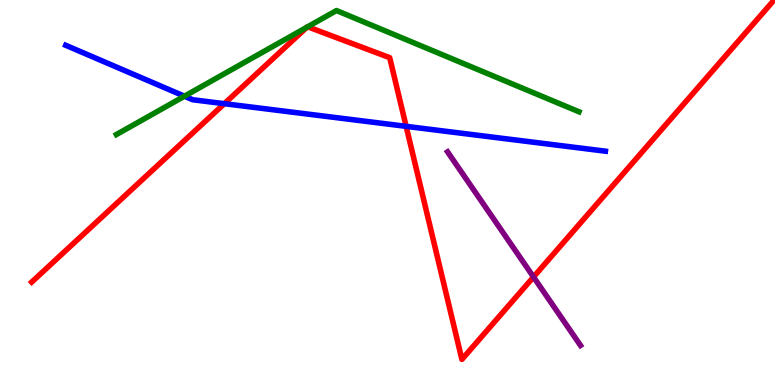[{'lines': ['blue', 'red'], 'intersections': [{'x': 2.89, 'y': 7.31}, {'x': 5.24, 'y': 6.72}]}, {'lines': ['green', 'red'], 'intersections': [{'x': 3.96, 'y': 9.29}, {'x': 3.97, 'y': 9.3}]}, {'lines': ['purple', 'red'], 'intersections': [{'x': 6.88, 'y': 2.81}]}, {'lines': ['blue', 'green'], 'intersections': [{'x': 2.38, 'y': 7.5}]}, {'lines': ['blue', 'purple'], 'intersections': []}, {'lines': ['green', 'purple'], 'intersections': []}]